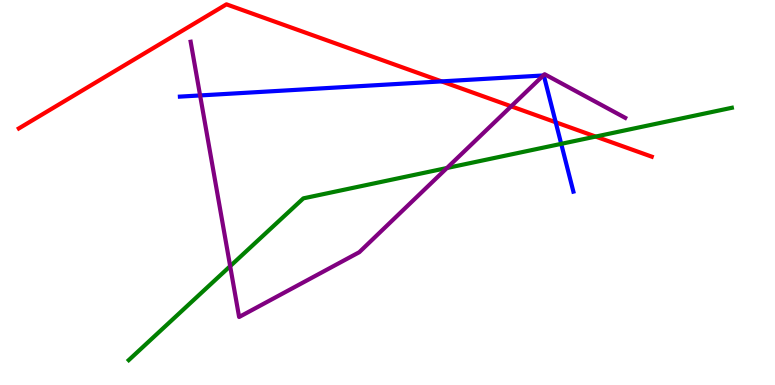[{'lines': ['blue', 'red'], 'intersections': [{'x': 5.7, 'y': 7.89}, {'x': 7.17, 'y': 6.82}]}, {'lines': ['green', 'red'], 'intersections': [{'x': 7.69, 'y': 6.45}]}, {'lines': ['purple', 'red'], 'intersections': [{'x': 6.6, 'y': 7.24}]}, {'lines': ['blue', 'green'], 'intersections': [{'x': 7.24, 'y': 6.26}]}, {'lines': ['blue', 'purple'], 'intersections': [{'x': 2.58, 'y': 7.52}, {'x': 7.01, 'y': 8.04}]}, {'lines': ['green', 'purple'], 'intersections': [{'x': 2.97, 'y': 3.09}, {'x': 5.77, 'y': 5.64}]}]